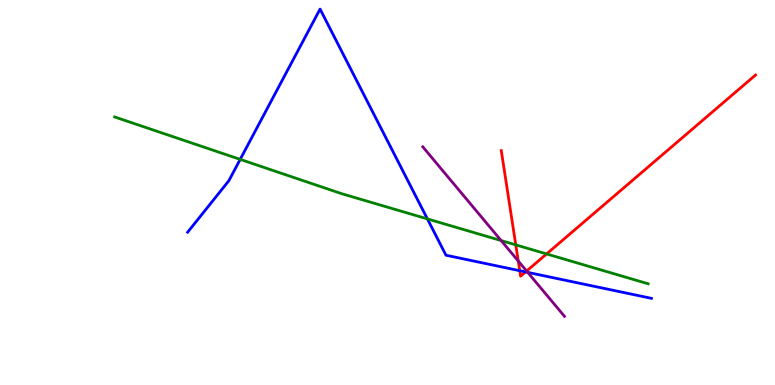[{'lines': ['blue', 'red'], 'intersections': [{'x': 6.71, 'y': 2.97}, {'x': 6.78, 'y': 2.94}]}, {'lines': ['green', 'red'], 'intersections': [{'x': 6.66, 'y': 3.64}, {'x': 7.05, 'y': 3.4}]}, {'lines': ['purple', 'red'], 'intersections': [{'x': 6.69, 'y': 3.22}, {'x': 6.79, 'y': 2.96}]}, {'lines': ['blue', 'green'], 'intersections': [{'x': 3.1, 'y': 5.86}, {'x': 5.51, 'y': 4.31}]}, {'lines': ['blue', 'purple'], 'intersections': [{'x': 6.81, 'y': 2.93}]}, {'lines': ['green', 'purple'], 'intersections': [{'x': 6.47, 'y': 3.75}]}]